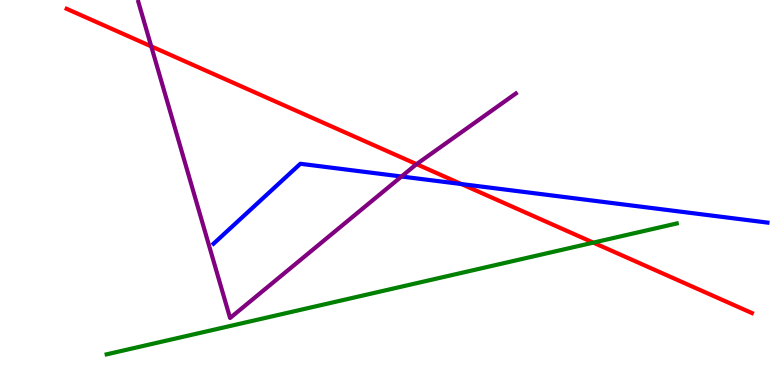[{'lines': ['blue', 'red'], 'intersections': [{'x': 5.95, 'y': 5.22}]}, {'lines': ['green', 'red'], 'intersections': [{'x': 7.66, 'y': 3.7}]}, {'lines': ['purple', 'red'], 'intersections': [{'x': 1.95, 'y': 8.8}, {'x': 5.37, 'y': 5.74}]}, {'lines': ['blue', 'green'], 'intersections': []}, {'lines': ['blue', 'purple'], 'intersections': [{'x': 5.18, 'y': 5.42}]}, {'lines': ['green', 'purple'], 'intersections': []}]